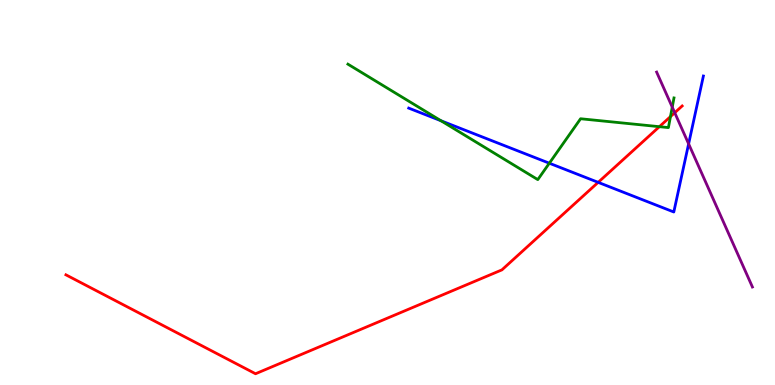[{'lines': ['blue', 'red'], 'intersections': [{'x': 7.72, 'y': 5.26}]}, {'lines': ['green', 'red'], 'intersections': [{'x': 8.51, 'y': 6.71}, {'x': 8.65, 'y': 6.97}]}, {'lines': ['purple', 'red'], 'intersections': [{'x': 8.71, 'y': 7.07}]}, {'lines': ['blue', 'green'], 'intersections': [{'x': 5.69, 'y': 6.86}, {'x': 7.09, 'y': 5.76}]}, {'lines': ['blue', 'purple'], 'intersections': [{'x': 8.89, 'y': 6.26}]}, {'lines': ['green', 'purple'], 'intersections': [{'x': 8.67, 'y': 7.22}]}]